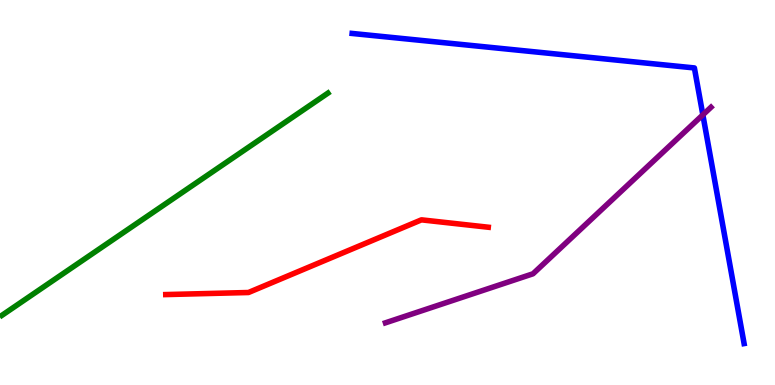[{'lines': ['blue', 'red'], 'intersections': []}, {'lines': ['green', 'red'], 'intersections': []}, {'lines': ['purple', 'red'], 'intersections': []}, {'lines': ['blue', 'green'], 'intersections': []}, {'lines': ['blue', 'purple'], 'intersections': [{'x': 9.07, 'y': 7.02}]}, {'lines': ['green', 'purple'], 'intersections': []}]